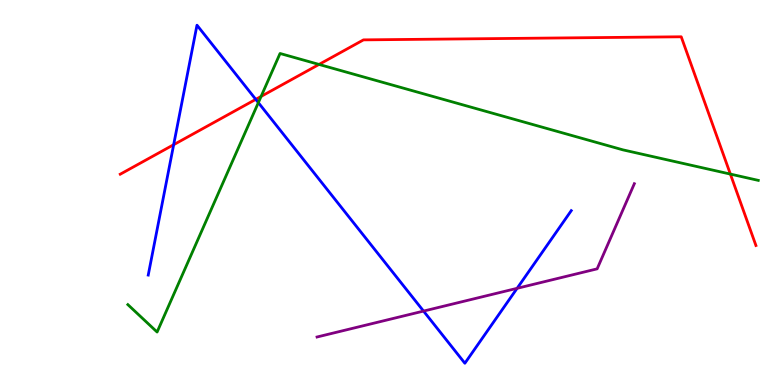[{'lines': ['blue', 'red'], 'intersections': [{'x': 2.24, 'y': 6.24}, {'x': 3.3, 'y': 7.42}]}, {'lines': ['green', 'red'], 'intersections': [{'x': 3.37, 'y': 7.5}, {'x': 4.12, 'y': 8.33}, {'x': 9.42, 'y': 5.48}]}, {'lines': ['purple', 'red'], 'intersections': []}, {'lines': ['blue', 'green'], 'intersections': [{'x': 3.33, 'y': 7.33}]}, {'lines': ['blue', 'purple'], 'intersections': [{'x': 5.47, 'y': 1.92}, {'x': 6.67, 'y': 2.51}]}, {'lines': ['green', 'purple'], 'intersections': []}]